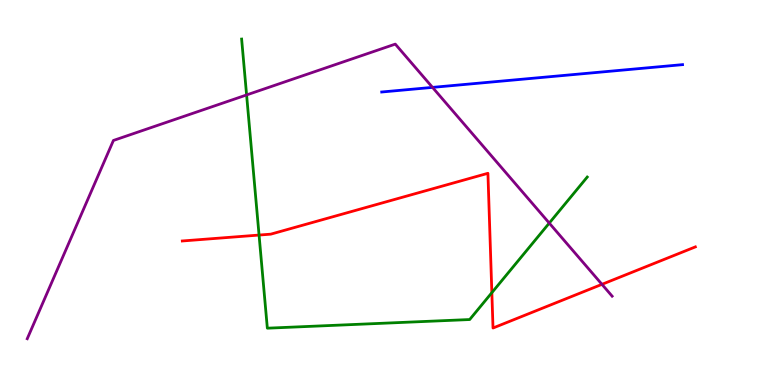[{'lines': ['blue', 'red'], 'intersections': []}, {'lines': ['green', 'red'], 'intersections': [{'x': 3.34, 'y': 3.89}, {'x': 6.35, 'y': 2.4}]}, {'lines': ['purple', 'red'], 'intersections': [{'x': 7.77, 'y': 2.61}]}, {'lines': ['blue', 'green'], 'intersections': []}, {'lines': ['blue', 'purple'], 'intersections': [{'x': 5.58, 'y': 7.73}]}, {'lines': ['green', 'purple'], 'intersections': [{'x': 3.18, 'y': 7.53}, {'x': 7.09, 'y': 4.21}]}]